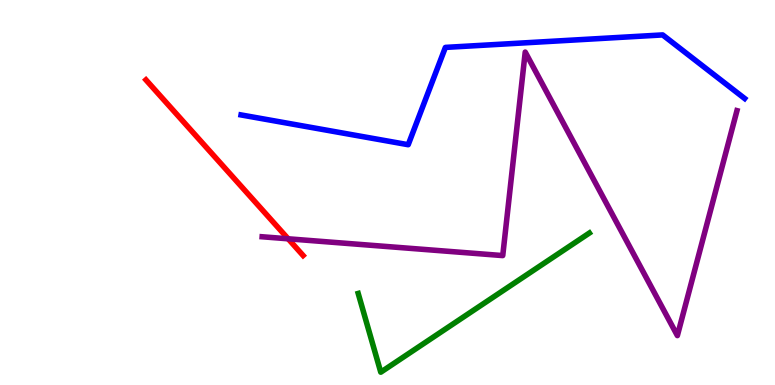[{'lines': ['blue', 'red'], 'intersections': []}, {'lines': ['green', 'red'], 'intersections': []}, {'lines': ['purple', 'red'], 'intersections': [{'x': 3.72, 'y': 3.8}]}, {'lines': ['blue', 'green'], 'intersections': []}, {'lines': ['blue', 'purple'], 'intersections': []}, {'lines': ['green', 'purple'], 'intersections': []}]